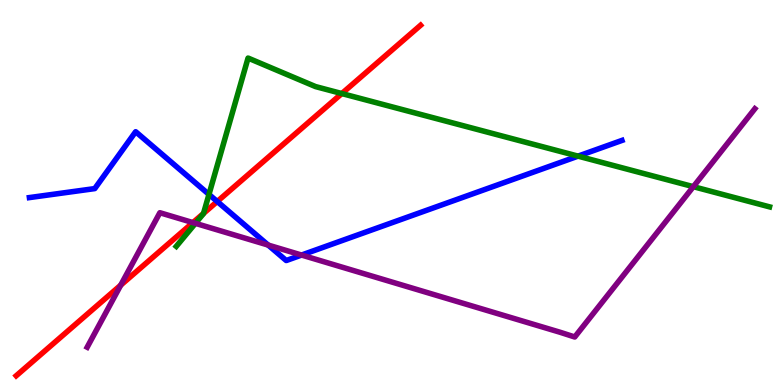[{'lines': ['blue', 'red'], 'intersections': [{'x': 2.8, 'y': 4.77}]}, {'lines': ['green', 'red'], 'intersections': [{'x': 2.63, 'y': 4.46}, {'x': 4.41, 'y': 7.57}]}, {'lines': ['purple', 'red'], 'intersections': [{'x': 1.56, 'y': 2.59}, {'x': 2.49, 'y': 4.22}]}, {'lines': ['blue', 'green'], 'intersections': [{'x': 2.7, 'y': 4.95}, {'x': 7.46, 'y': 5.94}]}, {'lines': ['blue', 'purple'], 'intersections': [{'x': 3.46, 'y': 3.63}, {'x': 3.89, 'y': 3.38}]}, {'lines': ['green', 'purple'], 'intersections': [{'x': 2.52, 'y': 4.2}, {'x': 8.95, 'y': 5.15}]}]